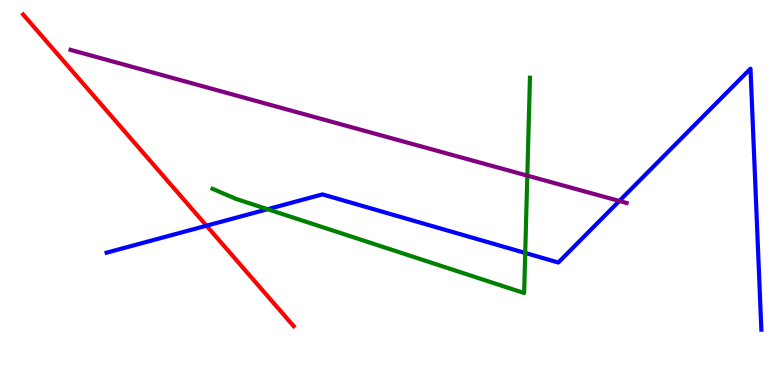[{'lines': ['blue', 'red'], 'intersections': [{'x': 2.66, 'y': 4.14}]}, {'lines': ['green', 'red'], 'intersections': []}, {'lines': ['purple', 'red'], 'intersections': []}, {'lines': ['blue', 'green'], 'intersections': [{'x': 3.45, 'y': 4.57}, {'x': 6.78, 'y': 3.43}]}, {'lines': ['blue', 'purple'], 'intersections': [{'x': 7.99, 'y': 4.78}]}, {'lines': ['green', 'purple'], 'intersections': [{'x': 6.8, 'y': 5.44}]}]